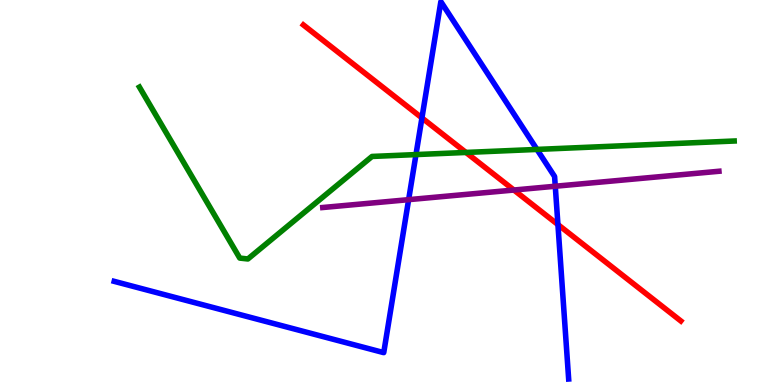[{'lines': ['blue', 'red'], 'intersections': [{'x': 5.44, 'y': 6.94}, {'x': 7.2, 'y': 4.17}]}, {'lines': ['green', 'red'], 'intersections': [{'x': 6.01, 'y': 6.04}]}, {'lines': ['purple', 'red'], 'intersections': [{'x': 6.63, 'y': 5.06}]}, {'lines': ['blue', 'green'], 'intersections': [{'x': 5.37, 'y': 5.98}, {'x': 6.93, 'y': 6.12}]}, {'lines': ['blue', 'purple'], 'intersections': [{'x': 5.27, 'y': 4.81}, {'x': 7.16, 'y': 5.16}]}, {'lines': ['green', 'purple'], 'intersections': []}]